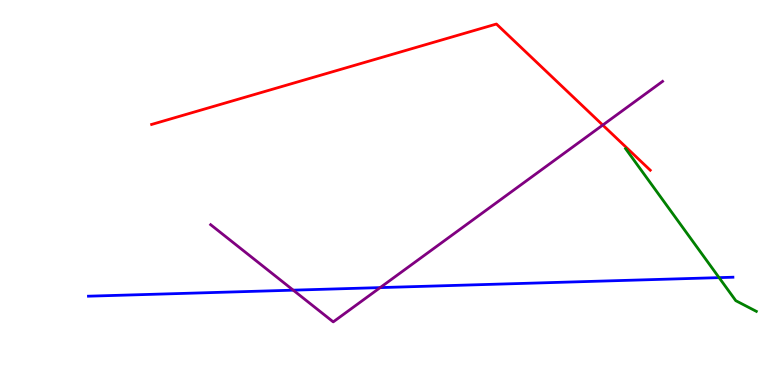[{'lines': ['blue', 'red'], 'intersections': []}, {'lines': ['green', 'red'], 'intersections': []}, {'lines': ['purple', 'red'], 'intersections': [{'x': 7.78, 'y': 6.75}]}, {'lines': ['blue', 'green'], 'intersections': [{'x': 9.28, 'y': 2.79}]}, {'lines': ['blue', 'purple'], 'intersections': [{'x': 3.78, 'y': 2.46}, {'x': 4.91, 'y': 2.53}]}, {'lines': ['green', 'purple'], 'intersections': []}]